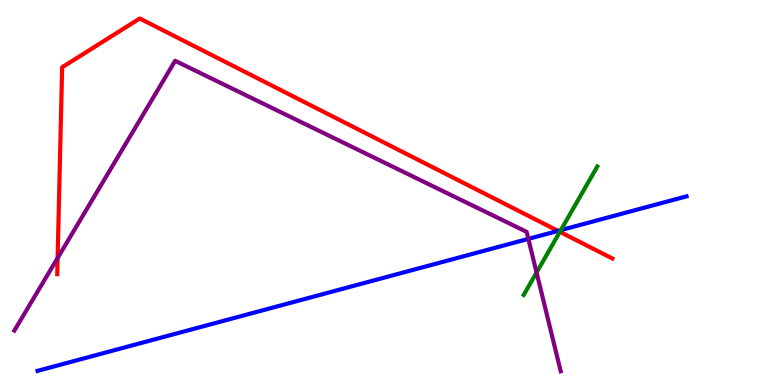[{'lines': ['blue', 'red'], 'intersections': [{'x': 7.2, 'y': 4.0}]}, {'lines': ['green', 'red'], 'intersections': [{'x': 7.22, 'y': 3.98}]}, {'lines': ['purple', 'red'], 'intersections': [{'x': 0.744, 'y': 3.3}]}, {'lines': ['blue', 'green'], 'intersections': [{'x': 7.24, 'y': 4.02}]}, {'lines': ['blue', 'purple'], 'intersections': [{'x': 6.82, 'y': 3.8}]}, {'lines': ['green', 'purple'], 'intersections': [{'x': 6.92, 'y': 2.92}]}]